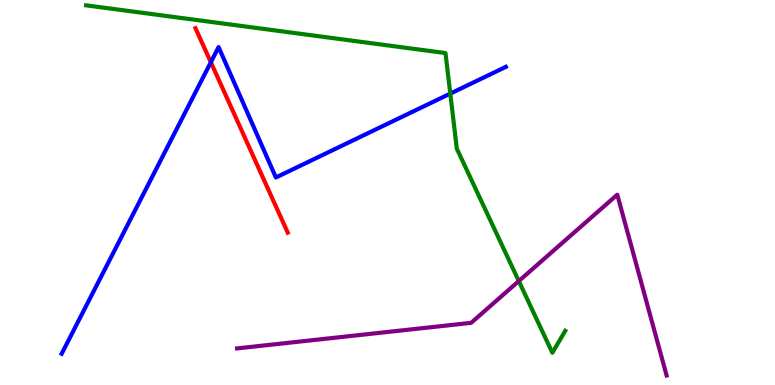[{'lines': ['blue', 'red'], 'intersections': [{'x': 2.72, 'y': 8.38}]}, {'lines': ['green', 'red'], 'intersections': []}, {'lines': ['purple', 'red'], 'intersections': []}, {'lines': ['blue', 'green'], 'intersections': [{'x': 5.81, 'y': 7.57}]}, {'lines': ['blue', 'purple'], 'intersections': []}, {'lines': ['green', 'purple'], 'intersections': [{'x': 6.69, 'y': 2.7}]}]